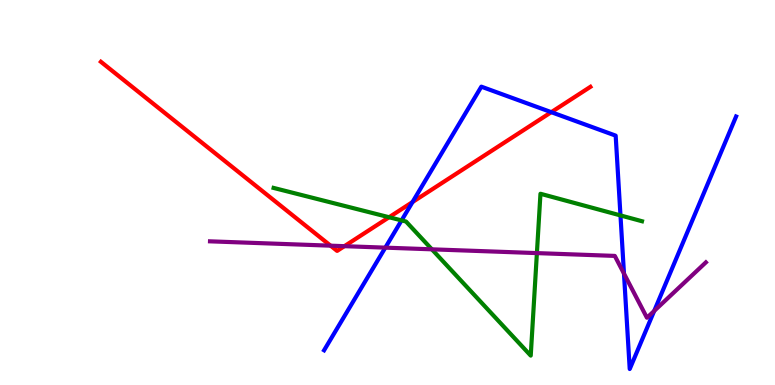[{'lines': ['blue', 'red'], 'intersections': [{'x': 5.32, 'y': 4.75}, {'x': 7.11, 'y': 7.09}]}, {'lines': ['green', 'red'], 'intersections': [{'x': 5.02, 'y': 4.36}]}, {'lines': ['purple', 'red'], 'intersections': [{'x': 4.27, 'y': 3.62}, {'x': 4.44, 'y': 3.61}]}, {'lines': ['blue', 'green'], 'intersections': [{'x': 5.18, 'y': 4.28}, {'x': 8.01, 'y': 4.4}]}, {'lines': ['blue', 'purple'], 'intersections': [{'x': 4.97, 'y': 3.57}, {'x': 8.05, 'y': 2.89}, {'x': 8.44, 'y': 1.92}]}, {'lines': ['green', 'purple'], 'intersections': [{'x': 5.57, 'y': 3.52}, {'x': 6.93, 'y': 3.43}]}]